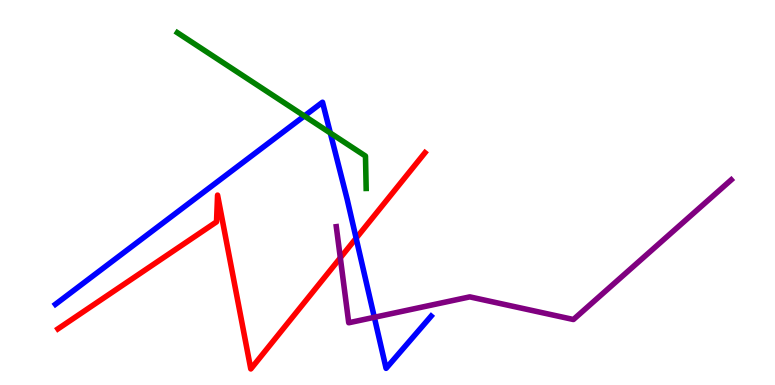[{'lines': ['blue', 'red'], 'intersections': [{'x': 4.6, 'y': 3.81}]}, {'lines': ['green', 'red'], 'intersections': []}, {'lines': ['purple', 'red'], 'intersections': [{'x': 4.39, 'y': 3.3}]}, {'lines': ['blue', 'green'], 'intersections': [{'x': 3.93, 'y': 6.99}, {'x': 4.26, 'y': 6.55}]}, {'lines': ['blue', 'purple'], 'intersections': [{'x': 4.83, 'y': 1.76}]}, {'lines': ['green', 'purple'], 'intersections': []}]